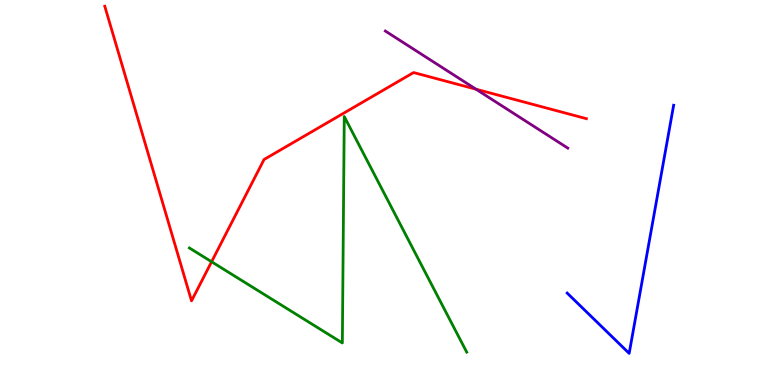[{'lines': ['blue', 'red'], 'intersections': []}, {'lines': ['green', 'red'], 'intersections': [{'x': 2.73, 'y': 3.2}]}, {'lines': ['purple', 'red'], 'intersections': [{'x': 6.14, 'y': 7.68}]}, {'lines': ['blue', 'green'], 'intersections': []}, {'lines': ['blue', 'purple'], 'intersections': []}, {'lines': ['green', 'purple'], 'intersections': []}]